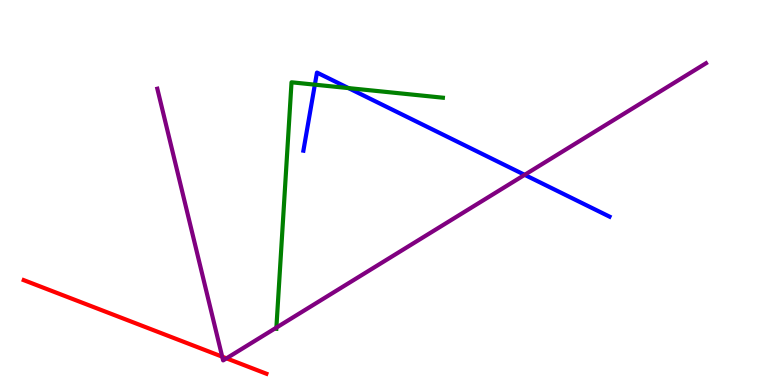[{'lines': ['blue', 'red'], 'intersections': []}, {'lines': ['green', 'red'], 'intersections': []}, {'lines': ['purple', 'red'], 'intersections': [{'x': 2.87, 'y': 0.736}, {'x': 2.92, 'y': 0.693}]}, {'lines': ['blue', 'green'], 'intersections': [{'x': 4.06, 'y': 7.8}, {'x': 4.5, 'y': 7.71}]}, {'lines': ['blue', 'purple'], 'intersections': [{'x': 6.77, 'y': 5.46}]}, {'lines': ['green', 'purple'], 'intersections': [{'x': 3.57, 'y': 1.49}]}]